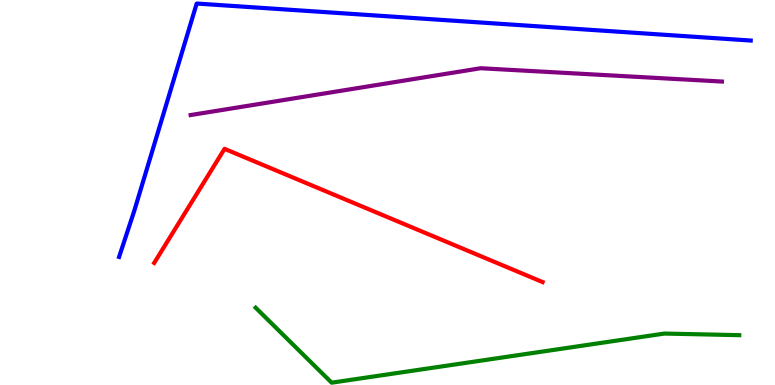[{'lines': ['blue', 'red'], 'intersections': []}, {'lines': ['green', 'red'], 'intersections': []}, {'lines': ['purple', 'red'], 'intersections': []}, {'lines': ['blue', 'green'], 'intersections': []}, {'lines': ['blue', 'purple'], 'intersections': []}, {'lines': ['green', 'purple'], 'intersections': []}]